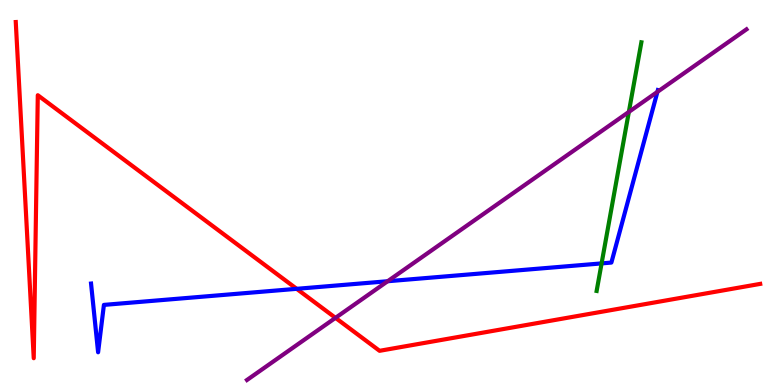[{'lines': ['blue', 'red'], 'intersections': [{'x': 3.83, 'y': 2.5}]}, {'lines': ['green', 'red'], 'intersections': []}, {'lines': ['purple', 'red'], 'intersections': [{'x': 4.33, 'y': 1.74}]}, {'lines': ['blue', 'green'], 'intersections': [{'x': 7.76, 'y': 3.16}]}, {'lines': ['blue', 'purple'], 'intersections': [{'x': 5.0, 'y': 2.7}, {'x': 8.48, 'y': 7.61}]}, {'lines': ['green', 'purple'], 'intersections': [{'x': 8.11, 'y': 7.09}]}]